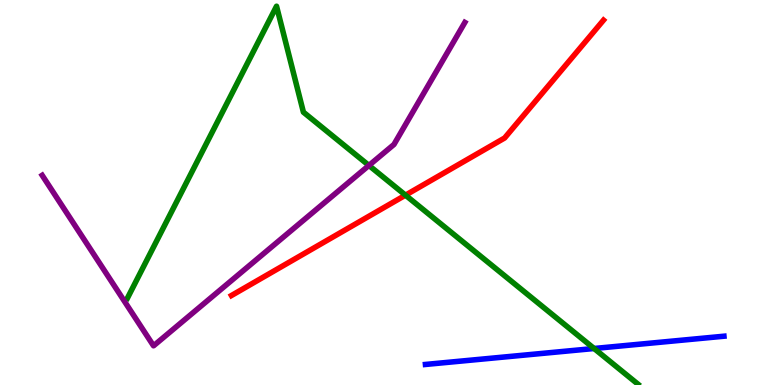[{'lines': ['blue', 'red'], 'intersections': []}, {'lines': ['green', 'red'], 'intersections': [{'x': 5.23, 'y': 4.93}]}, {'lines': ['purple', 'red'], 'intersections': []}, {'lines': ['blue', 'green'], 'intersections': [{'x': 7.67, 'y': 0.948}]}, {'lines': ['blue', 'purple'], 'intersections': []}, {'lines': ['green', 'purple'], 'intersections': [{'x': 4.76, 'y': 5.7}]}]